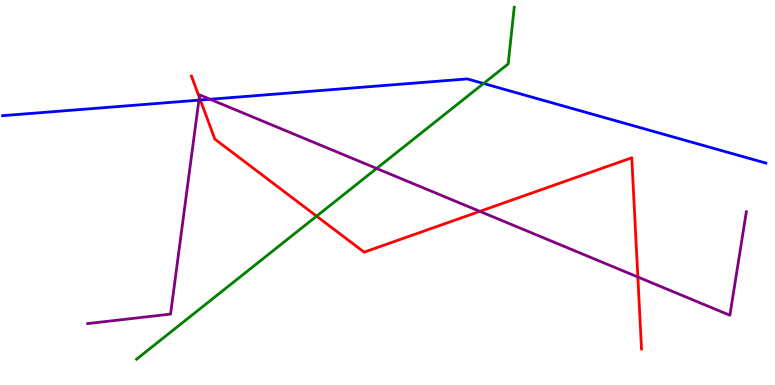[{'lines': ['blue', 'red'], 'intersections': [{'x': 2.59, 'y': 7.4}]}, {'lines': ['green', 'red'], 'intersections': [{'x': 4.09, 'y': 4.39}]}, {'lines': ['purple', 'red'], 'intersections': [{'x': 2.57, 'y': 7.48}, {'x': 6.19, 'y': 4.51}, {'x': 8.23, 'y': 2.8}]}, {'lines': ['blue', 'green'], 'intersections': [{'x': 6.24, 'y': 7.83}]}, {'lines': ['blue', 'purple'], 'intersections': [{'x': 2.57, 'y': 7.4}, {'x': 2.71, 'y': 7.42}]}, {'lines': ['green', 'purple'], 'intersections': [{'x': 4.86, 'y': 5.62}]}]